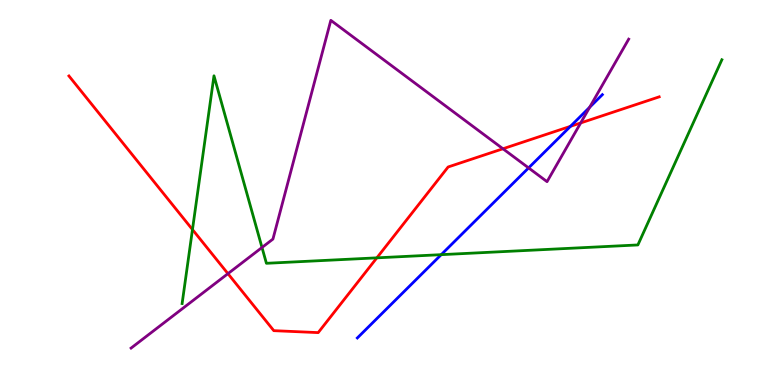[{'lines': ['blue', 'red'], 'intersections': [{'x': 7.36, 'y': 6.72}]}, {'lines': ['green', 'red'], 'intersections': [{'x': 2.48, 'y': 4.04}, {'x': 4.86, 'y': 3.3}]}, {'lines': ['purple', 'red'], 'intersections': [{'x': 2.94, 'y': 2.89}, {'x': 6.49, 'y': 6.14}, {'x': 7.49, 'y': 6.81}]}, {'lines': ['blue', 'green'], 'intersections': [{'x': 5.69, 'y': 3.39}]}, {'lines': ['blue', 'purple'], 'intersections': [{'x': 6.82, 'y': 5.64}, {'x': 7.61, 'y': 7.21}]}, {'lines': ['green', 'purple'], 'intersections': [{'x': 3.38, 'y': 3.57}]}]